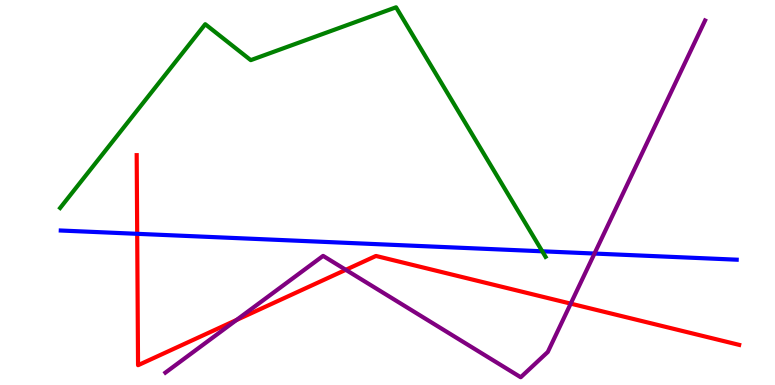[{'lines': ['blue', 'red'], 'intersections': [{'x': 1.77, 'y': 3.93}]}, {'lines': ['green', 'red'], 'intersections': []}, {'lines': ['purple', 'red'], 'intersections': [{'x': 3.05, 'y': 1.69}, {'x': 4.46, 'y': 2.99}, {'x': 7.36, 'y': 2.11}]}, {'lines': ['blue', 'green'], 'intersections': [{'x': 7.0, 'y': 3.47}]}, {'lines': ['blue', 'purple'], 'intersections': [{'x': 7.67, 'y': 3.41}]}, {'lines': ['green', 'purple'], 'intersections': []}]